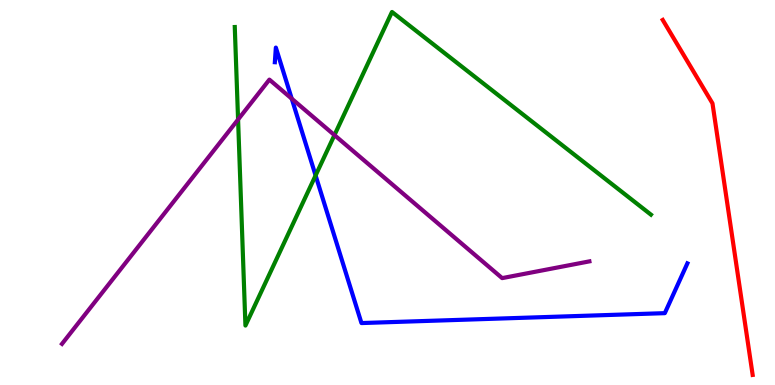[{'lines': ['blue', 'red'], 'intersections': []}, {'lines': ['green', 'red'], 'intersections': []}, {'lines': ['purple', 'red'], 'intersections': []}, {'lines': ['blue', 'green'], 'intersections': [{'x': 4.07, 'y': 5.44}]}, {'lines': ['blue', 'purple'], 'intersections': [{'x': 3.76, 'y': 7.44}]}, {'lines': ['green', 'purple'], 'intersections': [{'x': 3.07, 'y': 6.9}, {'x': 4.32, 'y': 6.49}]}]